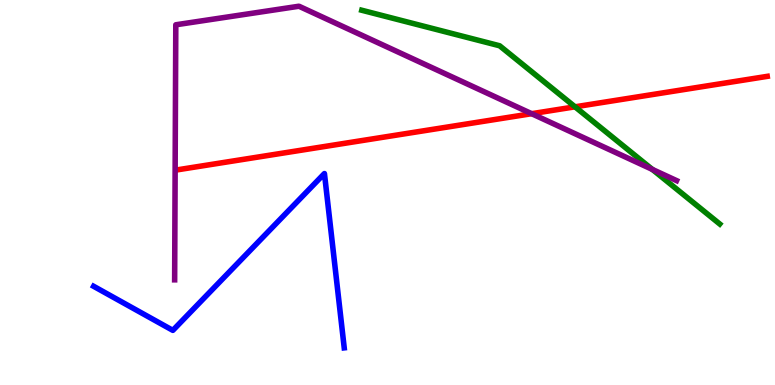[{'lines': ['blue', 'red'], 'intersections': []}, {'lines': ['green', 'red'], 'intersections': [{'x': 7.42, 'y': 7.23}]}, {'lines': ['purple', 'red'], 'intersections': [{'x': 6.86, 'y': 7.05}]}, {'lines': ['blue', 'green'], 'intersections': []}, {'lines': ['blue', 'purple'], 'intersections': []}, {'lines': ['green', 'purple'], 'intersections': [{'x': 8.42, 'y': 5.6}]}]